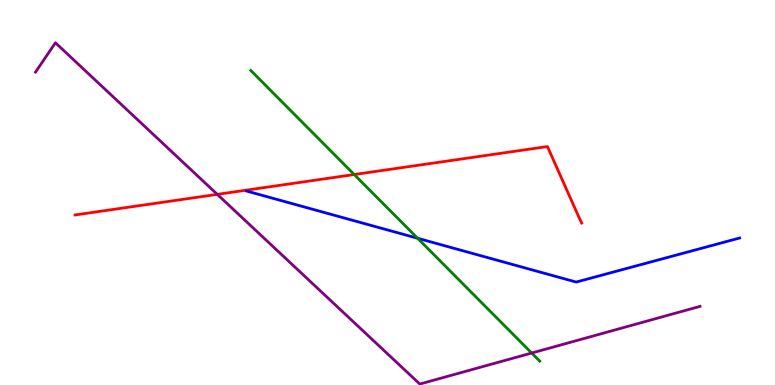[{'lines': ['blue', 'red'], 'intersections': []}, {'lines': ['green', 'red'], 'intersections': [{'x': 4.57, 'y': 5.47}]}, {'lines': ['purple', 'red'], 'intersections': [{'x': 2.8, 'y': 4.95}]}, {'lines': ['blue', 'green'], 'intersections': [{'x': 5.39, 'y': 3.81}]}, {'lines': ['blue', 'purple'], 'intersections': []}, {'lines': ['green', 'purple'], 'intersections': [{'x': 6.86, 'y': 0.83}]}]